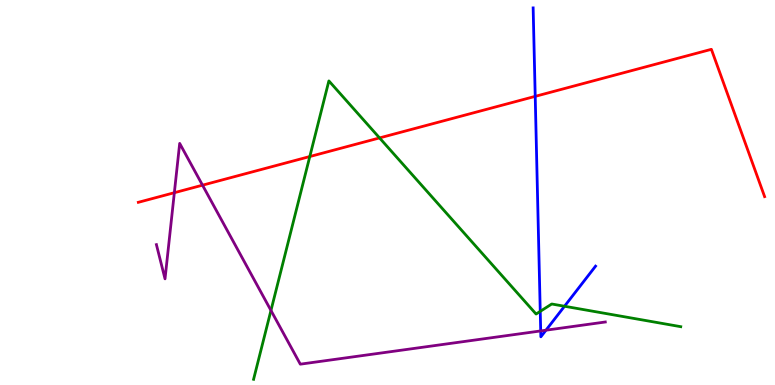[{'lines': ['blue', 'red'], 'intersections': [{'x': 6.91, 'y': 7.5}]}, {'lines': ['green', 'red'], 'intersections': [{'x': 4.0, 'y': 5.93}, {'x': 4.9, 'y': 6.42}]}, {'lines': ['purple', 'red'], 'intersections': [{'x': 2.25, 'y': 4.99}, {'x': 2.61, 'y': 5.19}]}, {'lines': ['blue', 'green'], 'intersections': [{'x': 6.97, 'y': 1.91}, {'x': 7.28, 'y': 2.05}]}, {'lines': ['blue', 'purple'], 'intersections': [{'x': 6.98, 'y': 1.4}, {'x': 7.04, 'y': 1.42}]}, {'lines': ['green', 'purple'], 'intersections': [{'x': 3.5, 'y': 1.94}]}]